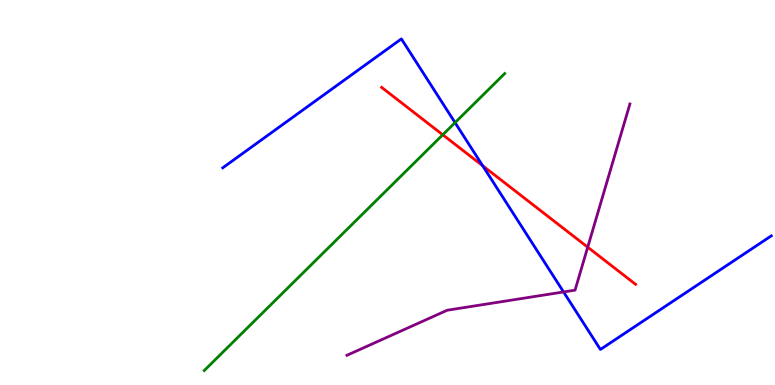[{'lines': ['blue', 'red'], 'intersections': [{'x': 6.23, 'y': 5.7}]}, {'lines': ['green', 'red'], 'intersections': [{'x': 5.71, 'y': 6.5}]}, {'lines': ['purple', 'red'], 'intersections': [{'x': 7.58, 'y': 3.58}]}, {'lines': ['blue', 'green'], 'intersections': [{'x': 5.87, 'y': 6.81}]}, {'lines': ['blue', 'purple'], 'intersections': [{'x': 7.27, 'y': 2.42}]}, {'lines': ['green', 'purple'], 'intersections': []}]